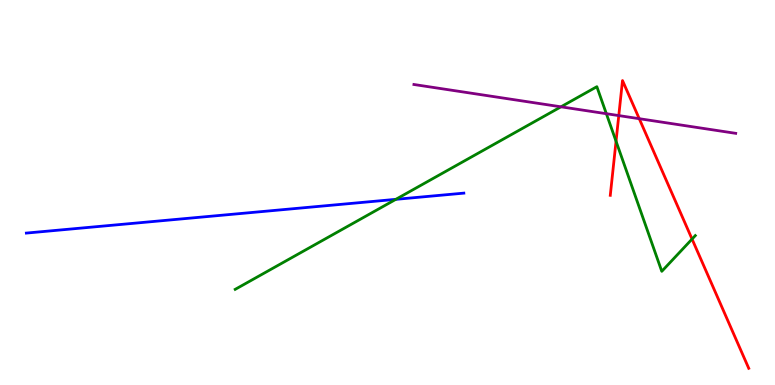[{'lines': ['blue', 'red'], 'intersections': []}, {'lines': ['green', 'red'], 'intersections': [{'x': 7.95, 'y': 6.33}, {'x': 8.93, 'y': 3.79}]}, {'lines': ['purple', 'red'], 'intersections': [{'x': 7.98, 'y': 7.0}, {'x': 8.25, 'y': 6.92}]}, {'lines': ['blue', 'green'], 'intersections': [{'x': 5.11, 'y': 4.82}]}, {'lines': ['blue', 'purple'], 'intersections': []}, {'lines': ['green', 'purple'], 'intersections': [{'x': 7.24, 'y': 7.23}, {'x': 7.82, 'y': 7.05}]}]